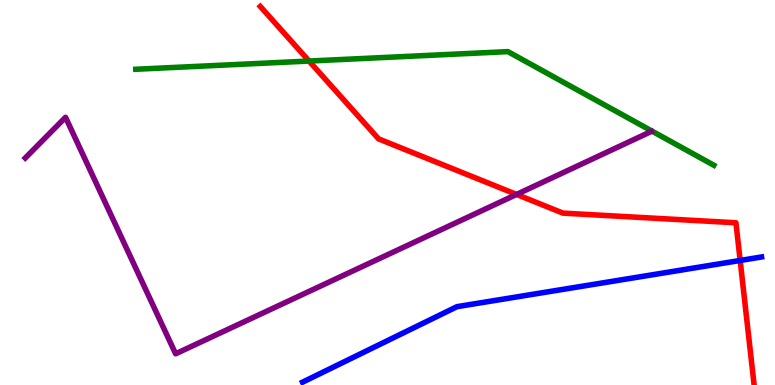[{'lines': ['blue', 'red'], 'intersections': [{'x': 9.55, 'y': 3.23}]}, {'lines': ['green', 'red'], 'intersections': [{'x': 3.99, 'y': 8.41}]}, {'lines': ['purple', 'red'], 'intersections': [{'x': 6.67, 'y': 4.95}]}, {'lines': ['blue', 'green'], 'intersections': []}, {'lines': ['blue', 'purple'], 'intersections': []}, {'lines': ['green', 'purple'], 'intersections': []}]